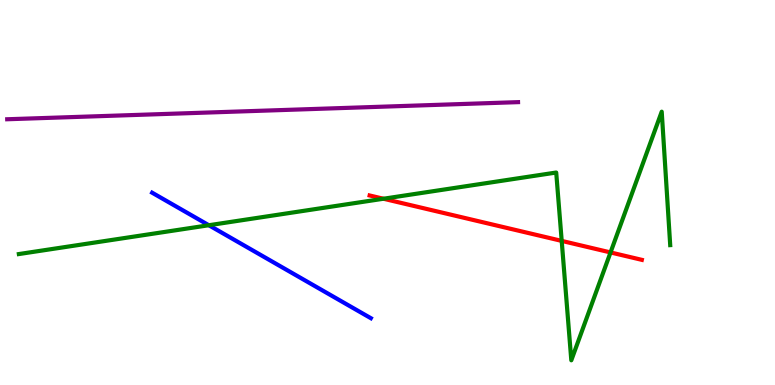[{'lines': ['blue', 'red'], 'intersections': []}, {'lines': ['green', 'red'], 'intersections': [{'x': 4.95, 'y': 4.84}, {'x': 7.25, 'y': 3.74}, {'x': 7.88, 'y': 3.44}]}, {'lines': ['purple', 'red'], 'intersections': []}, {'lines': ['blue', 'green'], 'intersections': [{'x': 2.69, 'y': 4.15}]}, {'lines': ['blue', 'purple'], 'intersections': []}, {'lines': ['green', 'purple'], 'intersections': []}]